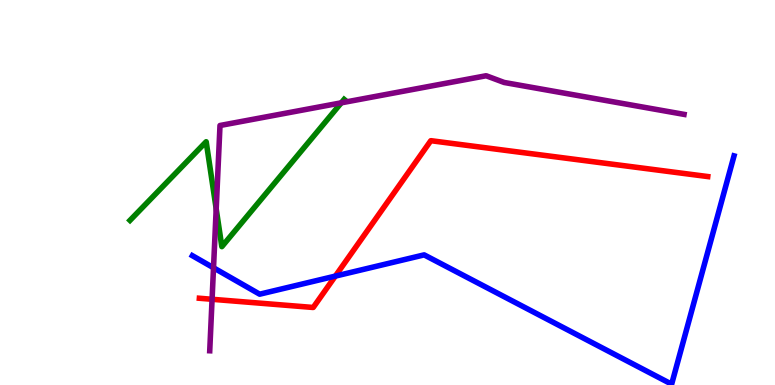[{'lines': ['blue', 'red'], 'intersections': [{'x': 4.33, 'y': 2.83}]}, {'lines': ['green', 'red'], 'intersections': []}, {'lines': ['purple', 'red'], 'intersections': [{'x': 2.74, 'y': 2.23}]}, {'lines': ['blue', 'green'], 'intersections': []}, {'lines': ['blue', 'purple'], 'intersections': [{'x': 2.76, 'y': 3.04}]}, {'lines': ['green', 'purple'], 'intersections': [{'x': 2.79, 'y': 4.57}, {'x': 4.4, 'y': 7.33}]}]